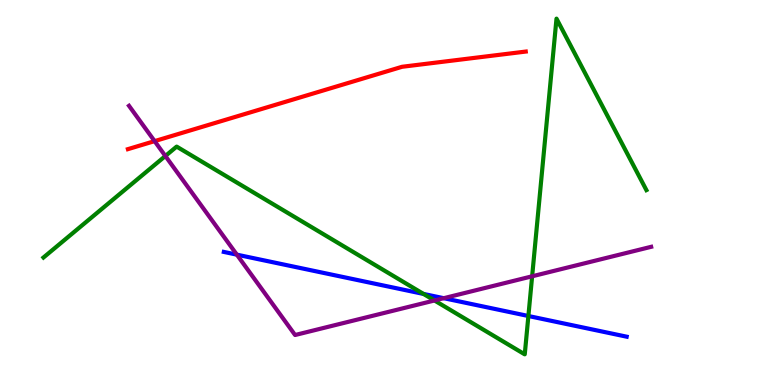[{'lines': ['blue', 'red'], 'intersections': []}, {'lines': ['green', 'red'], 'intersections': []}, {'lines': ['purple', 'red'], 'intersections': [{'x': 1.99, 'y': 6.33}]}, {'lines': ['blue', 'green'], 'intersections': [{'x': 5.46, 'y': 2.37}, {'x': 6.82, 'y': 1.79}]}, {'lines': ['blue', 'purple'], 'intersections': [{'x': 3.06, 'y': 3.39}, {'x': 5.73, 'y': 2.25}]}, {'lines': ['green', 'purple'], 'intersections': [{'x': 2.13, 'y': 5.95}, {'x': 5.61, 'y': 2.2}, {'x': 6.87, 'y': 2.82}]}]